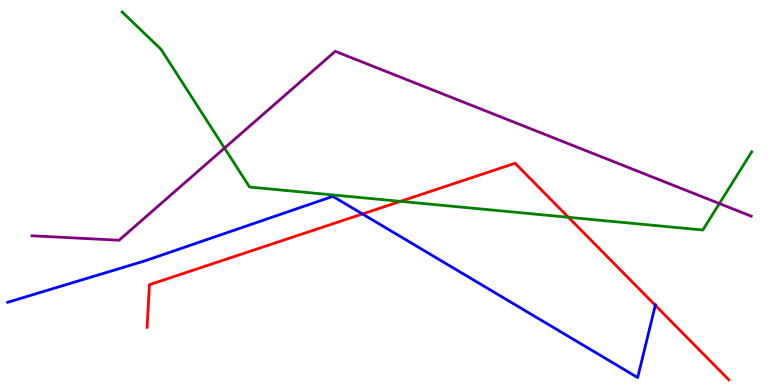[{'lines': ['blue', 'red'], 'intersections': [{'x': 4.68, 'y': 4.44}, {'x': 8.46, 'y': 2.07}]}, {'lines': ['green', 'red'], 'intersections': [{'x': 5.17, 'y': 4.77}, {'x': 7.33, 'y': 4.36}]}, {'lines': ['purple', 'red'], 'intersections': []}, {'lines': ['blue', 'green'], 'intersections': []}, {'lines': ['blue', 'purple'], 'intersections': []}, {'lines': ['green', 'purple'], 'intersections': [{'x': 2.9, 'y': 6.15}, {'x': 9.28, 'y': 4.71}]}]